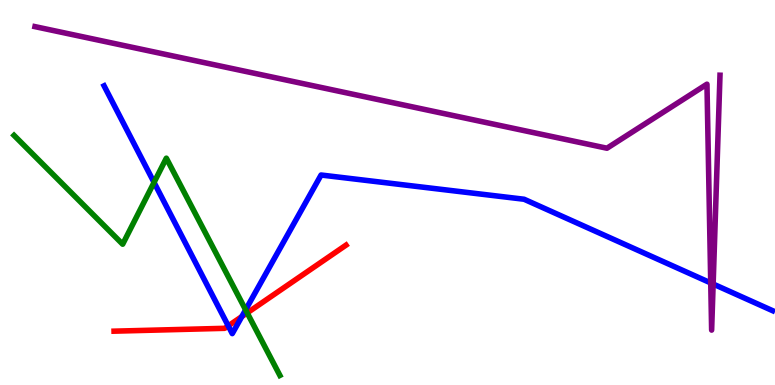[{'lines': ['blue', 'red'], 'intersections': [{'x': 2.95, 'y': 1.54}, {'x': 3.12, 'y': 1.78}]}, {'lines': ['green', 'red'], 'intersections': [{'x': 3.19, 'y': 1.87}]}, {'lines': ['purple', 'red'], 'intersections': []}, {'lines': ['blue', 'green'], 'intersections': [{'x': 1.99, 'y': 5.26}, {'x': 3.17, 'y': 1.95}]}, {'lines': ['blue', 'purple'], 'intersections': [{'x': 9.17, 'y': 2.65}, {'x': 9.2, 'y': 2.62}]}, {'lines': ['green', 'purple'], 'intersections': []}]